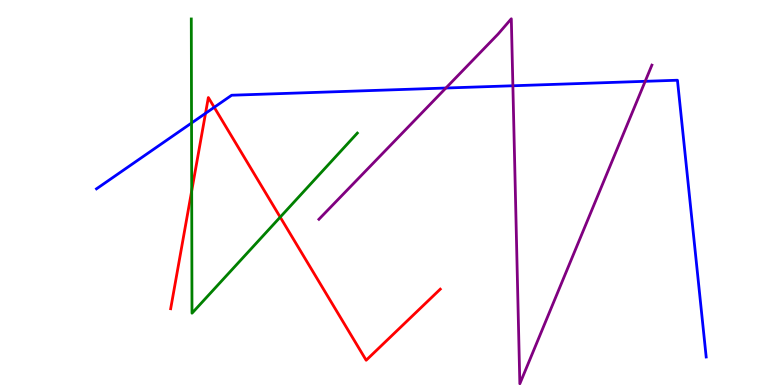[{'lines': ['blue', 'red'], 'intersections': [{'x': 2.65, 'y': 7.06}, {'x': 2.76, 'y': 7.21}]}, {'lines': ['green', 'red'], 'intersections': [{'x': 2.47, 'y': 5.04}, {'x': 3.62, 'y': 4.36}]}, {'lines': ['purple', 'red'], 'intersections': []}, {'lines': ['blue', 'green'], 'intersections': [{'x': 2.47, 'y': 6.8}]}, {'lines': ['blue', 'purple'], 'intersections': [{'x': 5.75, 'y': 7.71}, {'x': 6.62, 'y': 7.77}, {'x': 8.32, 'y': 7.89}]}, {'lines': ['green', 'purple'], 'intersections': []}]